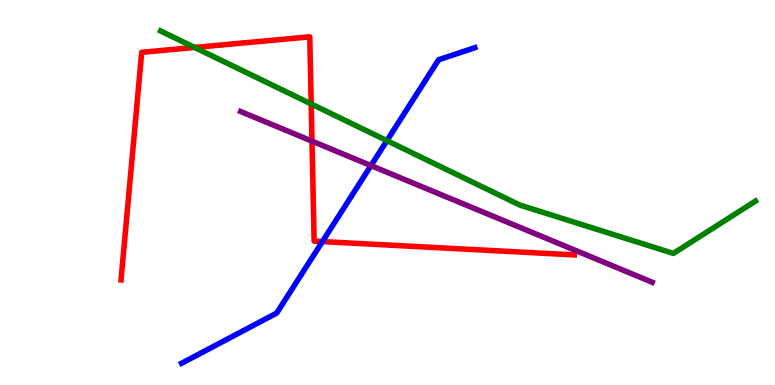[{'lines': ['blue', 'red'], 'intersections': [{'x': 4.16, 'y': 3.73}]}, {'lines': ['green', 'red'], 'intersections': [{'x': 2.51, 'y': 8.77}, {'x': 4.02, 'y': 7.3}]}, {'lines': ['purple', 'red'], 'intersections': [{'x': 4.03, 'y': 6.33}]}, {'lines': ['blue', 'green'], 'intersections': [{'x': 4.99, 'y': 6.35}]}, {'lines': ['blue', 'purple'], 'intersections': [{'x': 4.79, 'y': 5.7}]}, {'lines': ['green', 'purple'], 'intersections': []}]